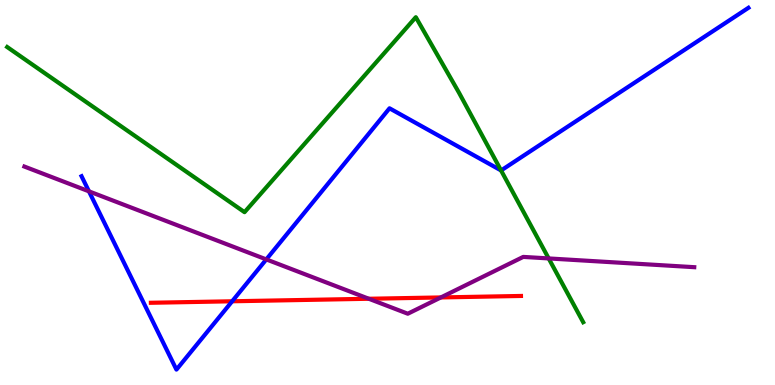[{'lines': ['blue', 'red'], 'intersections': [{'x': 3.0, 'y': 2.17}]}, {'lines': ['green', 'red'], 'intersections': []}, {'lines': ['purple', 'red'], 'intersections': [{'x': 4.76, 'y': 2.24}, {'x': 5.69, 'y': 2.27}]}, {'lines': ['blue', 'green'], 'intersections': [{'x': 6.47, 'y': 5.57}]}, {'lines': ['blue', 'purple'], 'intersections': [{'x': 1.15, 'y': 5.03}, {'x': 3.44, 'y': 3.26}]}, {'lines': ['green', 'purple'], 'intersections': [{'x': 7.08, 'y': 3.29}]}]